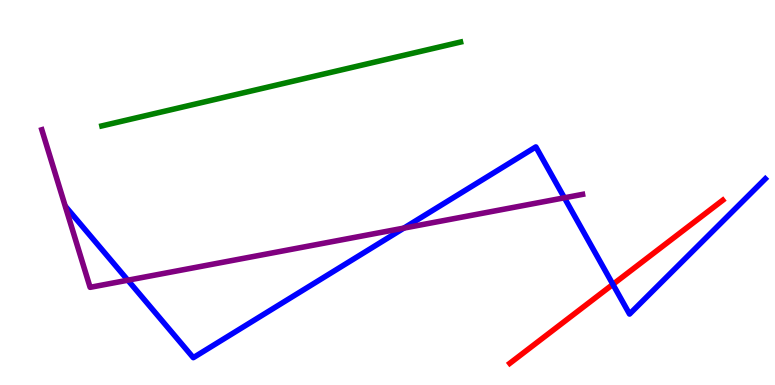[{'lines': ['blue', 'red'], 'intersections': [{'x': 7.91, 'y': 2.61}]}, {'lines': ['green', 'red'], 'intersections': []}, {'lines': ['purple', 'red'], 'intersections': []}, {'lines': ['blue', 'green'], 'intersections': []}, {'lines': ['blue', 'purple'], 'intersections': [{'x': 1.65, 'y': 2.72}, {'x': 5.21, 'y': 4.08}, {'x': 7.28, 'y': 4.86}]}, {'lines': ['green', 'purple'], 'intersections': []}]